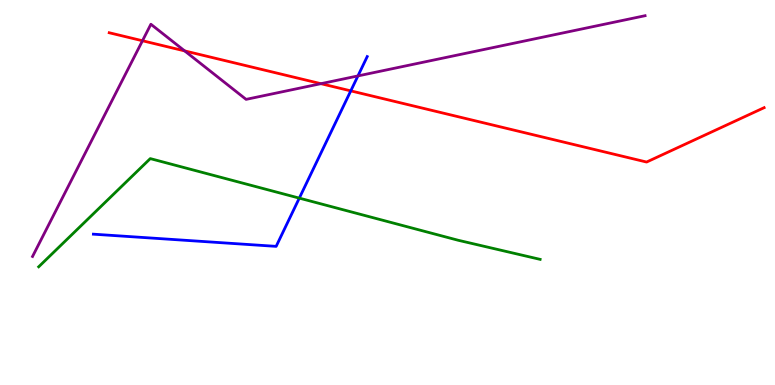[{'lines': ['blue', 'red'], 'intersections': [{'x': 4.53, 'y': 7.64}]}, {'lines': ['green', 'red'], 'intersections': []}, {'lines': ['purple', 'red'], 'intersections': [{'x': 1.84, 'y': 8.94}, {'x': 2.38, 'y': 8.68}, {'x': 4.14, 'y': 7.83}]}, {'lines': ['blue', 'green'], 'intersections': [{'x': 3.86, 'y': 4.85}]}, {'lines': ['blue', 'purple'], 'intersections': [{'x': 4.62, 'y': 8.03}]}, {'lines': ['green', 'purple'], 'intersections': []}]